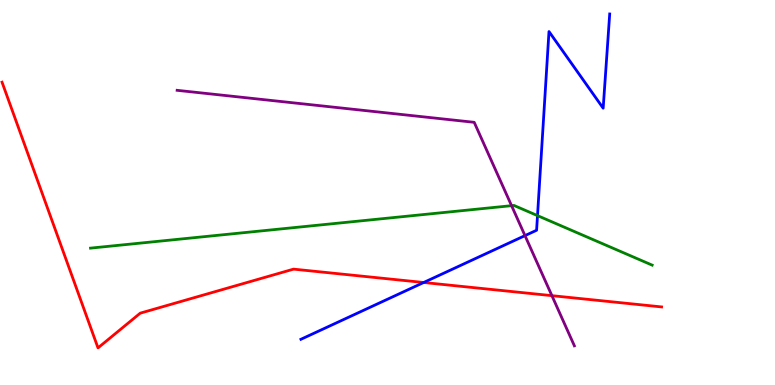[{'lines': ['blue', 'red'], 'intersections': [{'x': 5.47, 'y': 2.66}]}, {'lines': ['green', 'red'], 'intersections': []}, {'lines': ['purple', 'red'], 'intersections': [{'x': 7.12, 'y': 2.32}]}, {'lines': ['blue', 'green'], 'intersections': [{'x': 6.94, 'y': 4.4}]}, {'lines': ['blue', 'purple'], 'intersections': [{'x': 6.77, 'y': 3.88}]}, {'lines': ['green', 'purple'], 'intersections': [{'x': 6.6, 'y': 4.66}]}]